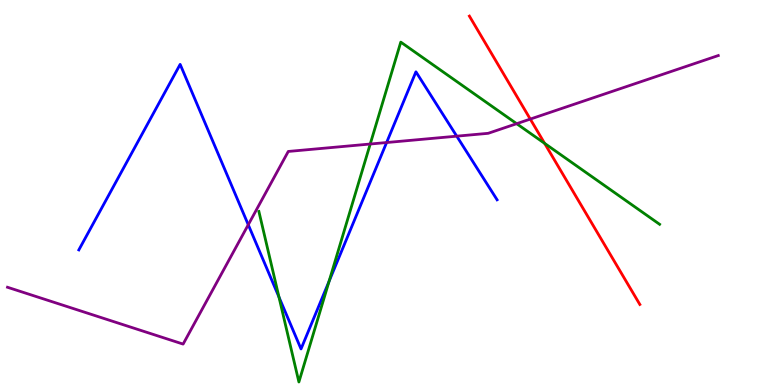[{'lines': ['blue', 'red'], 'intersections': []}, {'lines': ['green', 'red'], 'intersections': [{'x': 7.03, 'y': 6.28}]}, {'lines': ['purple', 'red'], 'intersections': [{'x': 6.84, 'y': 6.91}]}, {'lines': ['blue', 'green'], 'intersections': [{'x': 3.6, 'y': 2.29}, {'x': 4.25, 'y': 2.69}]}, {'lines': ['blue', 'purple'], 'intersections': [{'x': 3.2, 'y': 4.16}, {'x': 4.99, 'y': 6.3}, {'x': 5.89, 'y': 6.46}]}, {'lines': ['green', 'purple'], 'intersections': [{'x': 4.78, 'y': 6.26}, {'x': 6.67, 'y': 6.79}]}]